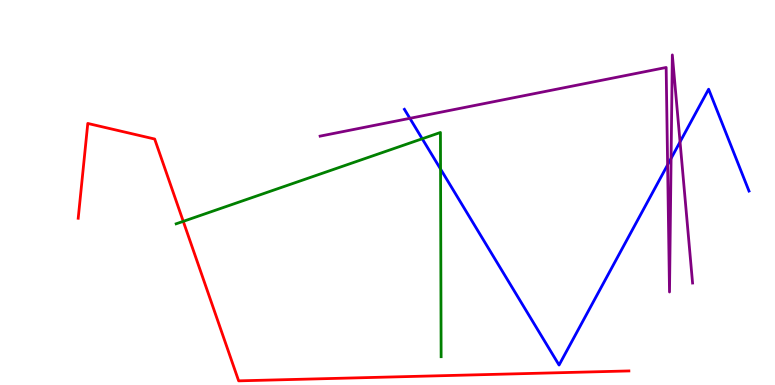[{'lines': ['blue', 'red'], 'intersections': []}, {'lines': ['green', 'red'], 'intersections': [{'x': 2.36, 'y': 4.25}]}, {'lines': ['purple', 'red'], 'intersections': []}, {'lines': ['blue', 'green'], 'intersections': [{'x': 5.45, 'y': 6.4}, {'x': 5.68, 'y': 5.61}]}, {'lines': ['blue', 'purple'], 'intersections': [{'x': 5.29, 'y': 6.93}, {'x': 8.61, 'y': 5.72}, {'x': 8.66, 'y': 5.89}, {'x': 8.77, 'y': 6.31}]}, {'lines': ['green', 'purple'], 'intersections': []}]